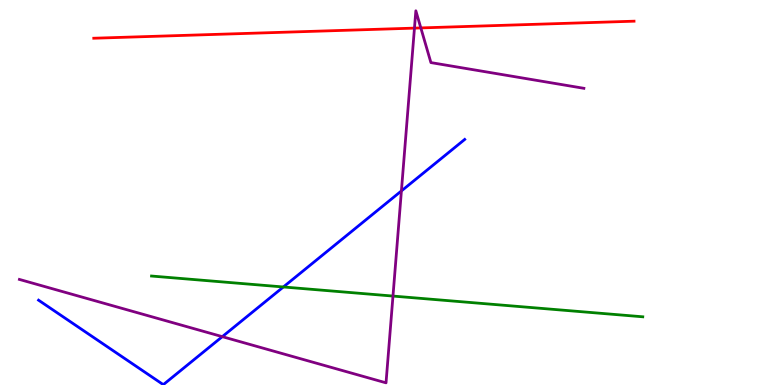[{'lines': ['blue', 'red'], 'intersections': []}, {'lines': ['green', 'red'], 'intersections': []}, {'lines': ['purple', 'red'], 'intersections': [{'x': 5.35, 'y': 9.27}, {'x': 5.43, 'y': 9.27}]}, {'lines': ['blue', 'green'], 'intersections': [{'x': 3.66, 'y': 2.55}]}, {'lines': ['blue', 'purple'], 'intersections': [{'x': 2.87, 'y': 1.26}, {'x': 5.18, 'y': 5.04}]}, {'lines': ['green', 'purple'], 'intersections': [{'x': 5.07, 'y': 2.31}]}]